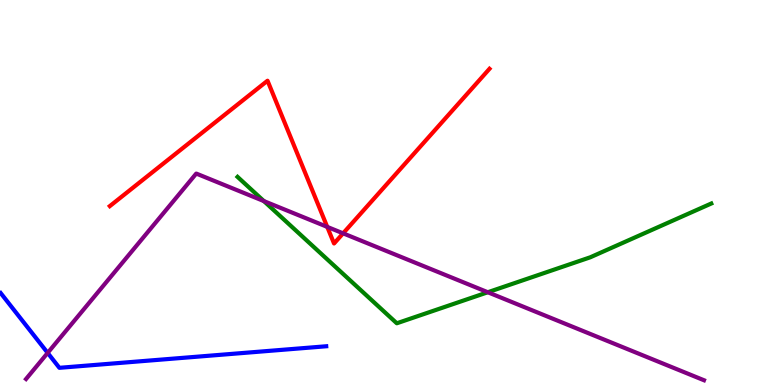[{'lines': ['blue', 'red'], 'intersections': []}, {'lines': ['green', 'red'], 'intersections': []}, {'lines': ['purple', 'red'], 'intersections': [{'x': 4.22, 'y': 4.11}, {'x': 4.43, 'y': 3.94}]}, {'lines': ['blue', 'green'], 'intersections': []}, {'lines': ['blue', 'purple'], 'intersections': [{'x': 0.615, 'y': 0.834}]}, {'lines': ['green', 'purple'], 'intersections': [{'x': 3.4, 'y': 4.78}, {'x': 6.29, 'y': 2.41}]}]